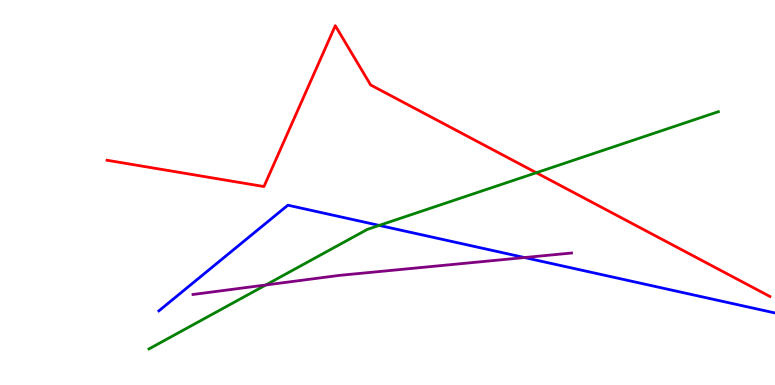[{'lines': ['blue', 'red'], 'intersections': []}, {'lines': ['green', 'red'], 'intersections': [{'x': 6.92, 'y': 5.51}]}, {'lines': ['purple', 'red'], 'intersections': []}, {'lines': ['blue', 'green'], 'intersections': [{'x': 4.89, 'y': 4.15}]}, {'lines': ['blue', 'purple'], 'intersections': [{'x': 6.77, 'y': 3.31}]}, {'lines': ['green', 'purple'], 'intersections': [{'x': 3.43, 'y': 2.6}]}]